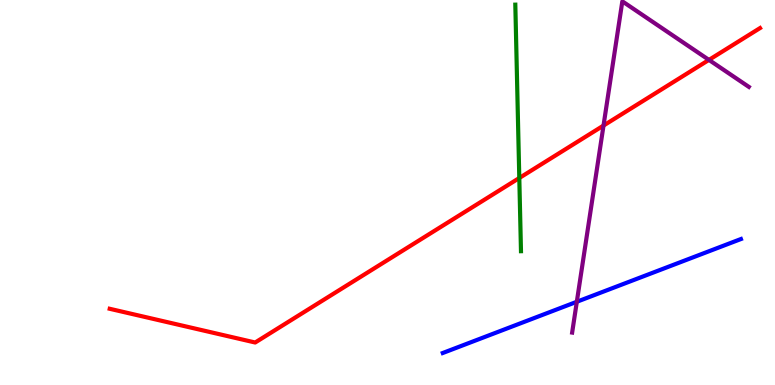[{'lines': ['blue', 'red'], 'intersections': []}, {'lines': ['green', 'red'], 'intersections': [{'x': 6.7, 'y': 5.38}]}, {'lines': ['purple', 'red'], 'intersections': [{'x': 7.79, 'y': 6.74}, {'x': 9.15, 'y': 8.44}]}, {'lines': ['blue', 'green'], 'intersections': []}, {'lines': ['blue', 'purple'], 'intersections': [{'x': 7.44, 'y': 2.16}]}, {'lines': ['green', 'purple'], 'intersections': []}]